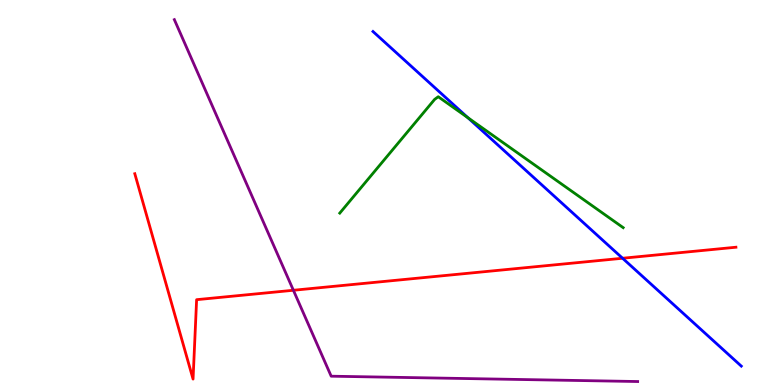[{'lines': ['blue', 'red'], 'intersections': [{'x': 8.03, 'y': 3.29}]}, {'lines': ['green', 'red'], 'intersections': []}, {'lines': ['purple', 'red'], 'intersections': [{'x': 3.79, 'y': 2.46}]}, {'lines': ['blue', 'green'], 'intersections': [{'x': 6.04, 'y': 6.94}]}, {'lines': ['blue', 'purple'], 'intersections': []}, {'lines': ['green', 'purple'], 'intersections': []}]